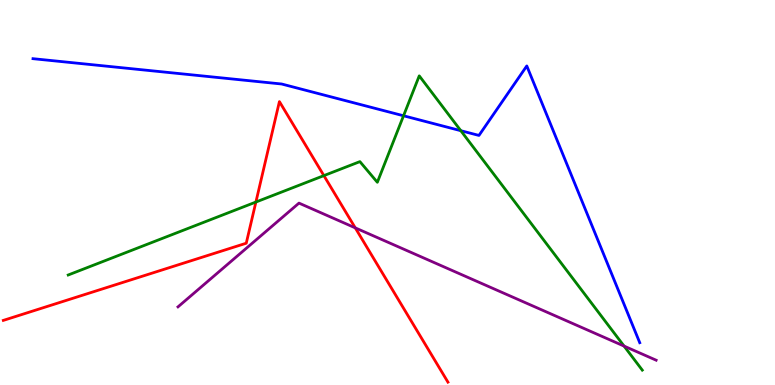[{'lines': ['blue', 'red'], 'intersections': []}, {'lines': ['green', 'red'], 'intersections': [{'x': 3.3, 'y': 4.75}, {'x': 4.18, 'y': 5.44}]}, {'lines': ['purple', 'red'], 'intersections': [{'x': 4.58, 'y': 4.08}]}, {'lines': ['blue', 'green'], 'intersections': [{'x': 5.21, 'y': 6.99}, {'x': 5.95, 'y': 6.61}]}, {'lines': ['blue', 'purple'], 'intersections': []}, {'lines': ['green', 'purple'], 'intersections': [{'x': 8.05, 'y': 1.01}]}]